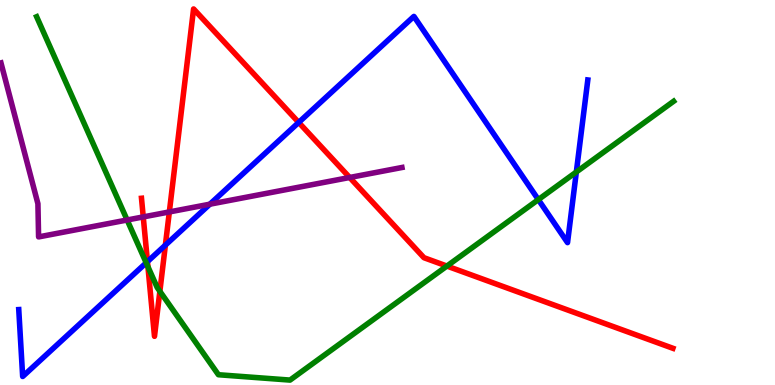[{'lines': ['blue', 'red'], 'intersections': [{'x': 1.9, 'y': 3.2}, {'x': 2.13, 'y': 3.63}, {'x': 3.85, 'y': 6.82}]}, {'lines': ['green', 'red'], 'intersections': [{'x': 1.91, 'y': 3.07}, {'x': 2.06, 'y': 2.43}, {'x': 5.77, 'y': 3.09}]}, {'lines': ['purple', 'red'], 'intersections': [{'x': 1.85, 'y': 4.37}, {'x': 2.19, 'y': 4.5}, {'x': 4.51, 'y': 5.39}]}, {'lines': ['blue', 'green'], 'intersections': [{'x': 1.89, 'y': 3.17}, {'x': 6.95, 'y': 4.82}, {'x': 7.44, 'y': 5.53}]}, {'lines': ['blue', 'purple'], 'intersections': [{'x': 2.71, 'y': 4.7}]}, {'lines': ['green', 'purple'], 'intersections': [{'x': 1.64, 'y': 4.29}]}]